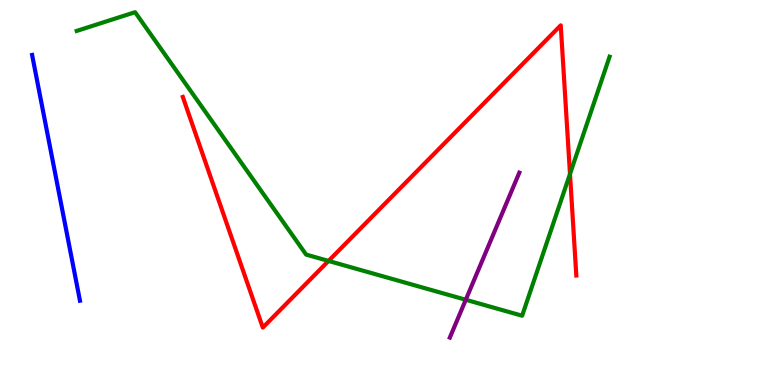[{'lines': ['blue', 'red'], 'intersections': []}, {'lines': ['green', 'red'], 'intersections': [{'x': 4.24, 'y': 3.22}, {'x': 7.35, 'y': 5.48}]}, {'lines': ['purple', 'red'], 'intersections': []}, {'lines': ['blue', 'green'], 'intersections': []}, {'lines': ['blue', 'purple'], 'intersections': []}, {'lines': ['green', 'purple'], 'intersections': [{'x': 6.01, 'y': 2.21}]}]